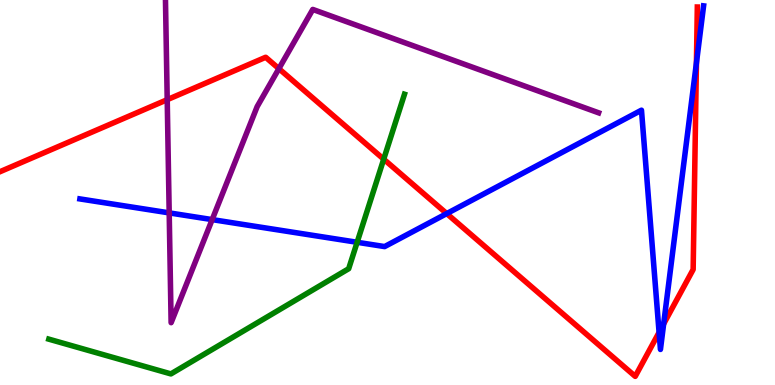[{'lines': ['blue', 'red'], 'intersections': [{'x': 5.76, 'y': 4.45}, {'x': 8.5, 'y': 1.37}, {'x': 8.56, 'y': 1.59}, {'x': 8.99, 'y': 8.37}]}, {'lines': ['green', 'red'], 'intersections': [{'x': 4.95, 'y': 5.87}]}, {'lines': ['purple', 'red'], 'intersections': [{'x': 2.16, 'y': 7.41}, {'x': 3.6, 'y': 8.22}]}, {'lines': ['blue', 'green'], 'intersections': [{'x': 4.61, 'y': 3.71}]}, {'lines': ['blue', 'purple'], 'intersections': [{'x': 2.18, 'y': 4.47}, {'x': 2.74, 'y': 4.3}]}, {'lines': ['green', 'purple'], 'intersections': []}]